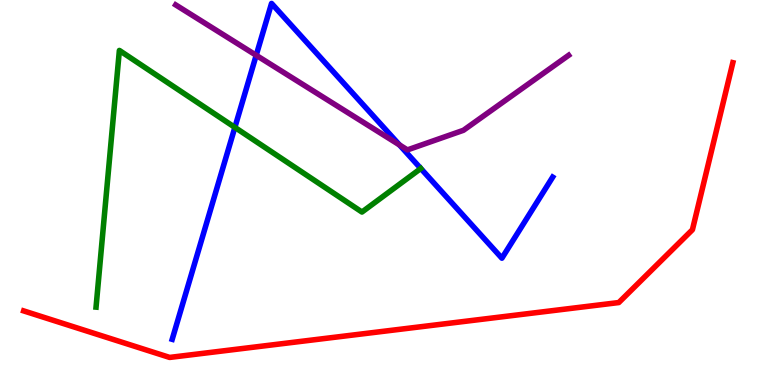[{'lines': ['blue', 'red'], 'intersections': []}, {'lines': ['green', 'red'], 'intersections': []}, {'lines': ['purple', 'red'], 'intersections': []}, {'lines': ['blue', 'green'], 'intersections': [{'x': 3.03, 'y': 6.69}]}, {'lines': ['blue', 'purple'], 'intersections': [{'x': 3.31, 'y': 8.56}, {'x': 5.15, 'y': 6.23}]}, {'lines': ['green', 'purple'], 'intersections': []}]